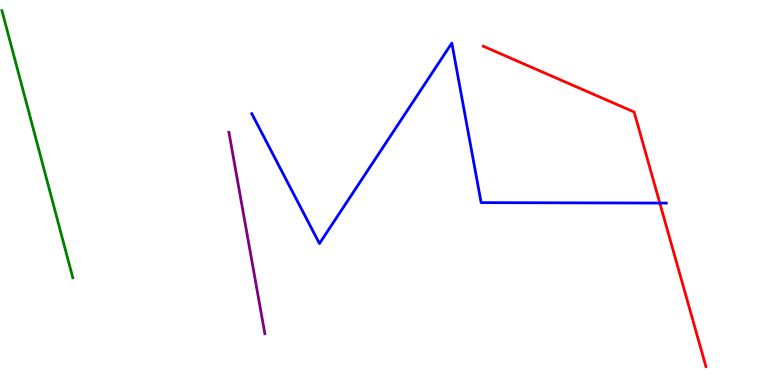[{'lines': ['blue', 'red'], 'intersections': [{'x': 8.51, 'y': 4.73}]}, {'lines': ['green', 'red'], 'intersections': []}, {'lines': ['purple', 'red'], 'intersections': []}, {'lines': ['blue', 'green'], 'intersections': []}, {'lines': ['blue', 'purple'], 'intersections': []}, {'lines': ['green', 'purple'], 'intersections': []}]